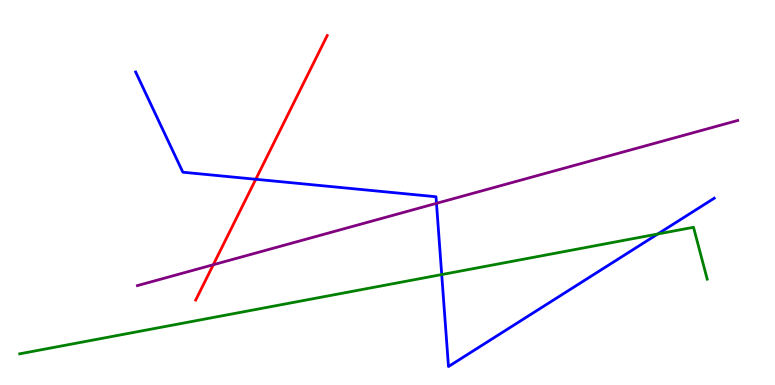[{'lines': ['blue', 'red'], 'intersections': [{'x': 3.3, 'y': 5.34}]}, {'lines': ['green', 'red'], 'intersections': []}, {'lines': ['purple', 'red'], 'intersections': [{'x': 2.75, 'y': 3.12}]}, {'lines': ['blue', 'green'], 'intersections': [{'x': 5.7, 'y': 2.87}, {'x': 8.49, 'y': 3.92}]}, {'lines': ['blue', 'purple'], 'intersections': [{'x': 5.63, 'y': 4.72}]}, {'lines': ['green', 'purple'], 'intersections': []}]